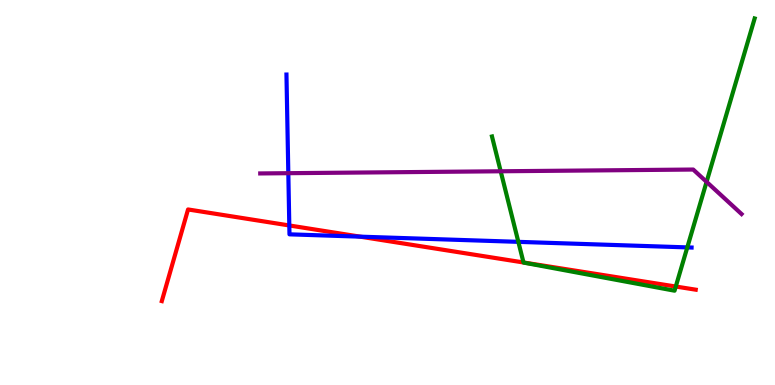[{'lines': ['blue', 'red'], 'intersections': [{'x': 3.73, 'y': 4.14}, {'x': 4.65, 'y': 3.85}]}, {'lines': ['green', 'red'], 'intersections': [{'x': 6.75, 'y': 3.18}, {'x': 8.72, 'y': 2.56}]}, {'lines': ['purple', 'red'], 'intersections': []}, {'lines': ['blue', 'green'], 'intersections': [{'x': 6.69, 'y': 3.72}, {'x': 8.87, 'y': 3.57}]}, {'lines': ['blue', 'purple'], 'intersections': [{'x': 3.72, 'y': 5.5}]}, {'lines': ['green', 'purple'], 'intersections': [{'x': 6.46, 'y': 5.55}, {'x': 9.12, 'y': 5.28}]}]